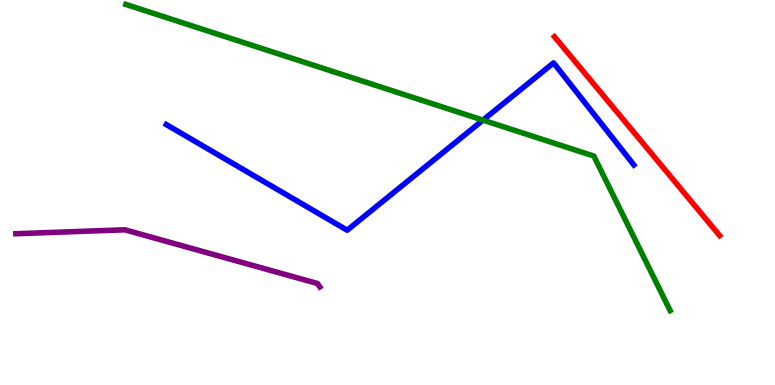[{'lines': ['blue', 'red'], 'intersections': []}, {'lines': ['green', 'red'], 'intersections': []}, {'lines': ['purple', 'red'], 'intersections': []}, {'lines': ['blue', 'green'], 'intersections': [{'x': 6.23, 'y': 6.88}]}, {'lines': ['blue', 'purple'], 'intersections': []}, {'lines': ['green', 'purple'], 'intersections': []}]